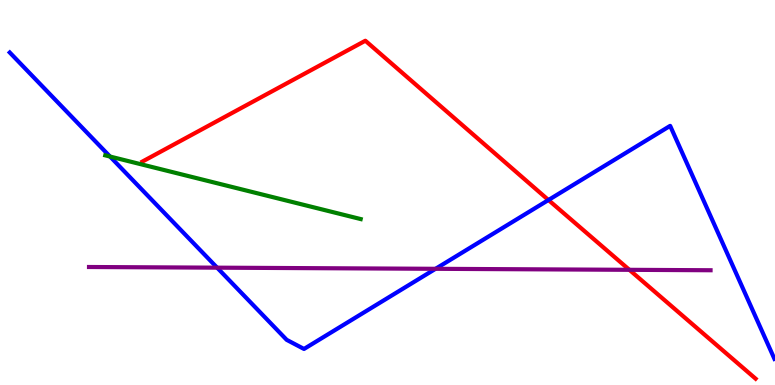[{'lines': ['blue', 'red'], 'intersections': [{'x': 7.08, 'y': 4.8}]}, {'lines': ['green', 'red'], 'intersections': []}, {'lines': ['purple', 'red'], 'intersections': [{'x': 8.12, 'y': 2.99}]}, {'lines': ['blue', 'green'], 'intersections': [{'x': 1.42, 'y': 5.93}]}, {'lines': ['blue', 'purple'], 'intersections': [{'x': 2.8, 'y': 3.05}, {'x': 5.62, 'y': 3.02}]}, {'lines': ['green', 'purple'], 'intersections': []}]